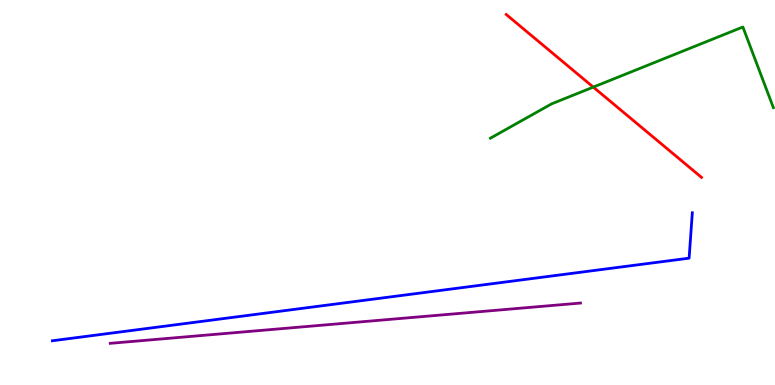[{'lines': ['blue', 'red'], 'intersections': []}, {'lines': ['green', 'red'], 'intersections': [{'x': 7.66, 'y': 7.74}]}, {'lines': ['purple', 'red'], 'intersections': []}, {'lines': ['blue', 'green'], 'intersections': []}, {'lines': ['blue', 'purple'], 'intersections': []}, {'lines': ['green', 'purple'], 'intersections': []}]